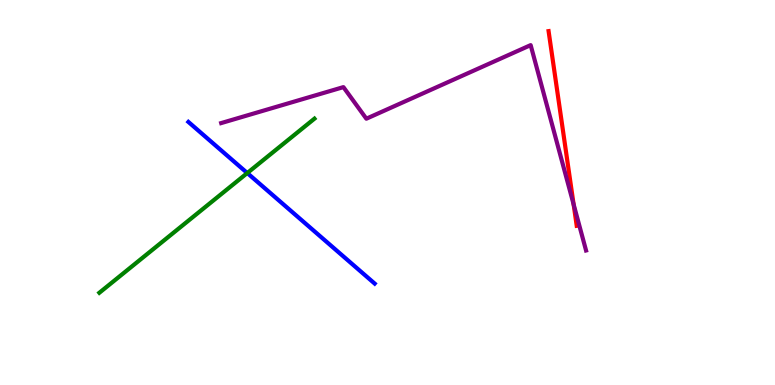[{'lines': ['blue', 'red'], 'intersections': []}, {'lines': ['green', 'red'], 'intersections': []}, {'lines': ['purple', 'red'], 'intersections': [{'x': 7.4, 'y': 4.69}]}, {'lines': ['blue', 'green'], 'intersections': [{'x': 3.19, 'y': 5.51}]}, {'lines': ['blue', 'purple'], 'intersections': []}, {'lines': ['green', 'purple'], 'intersections': []}]